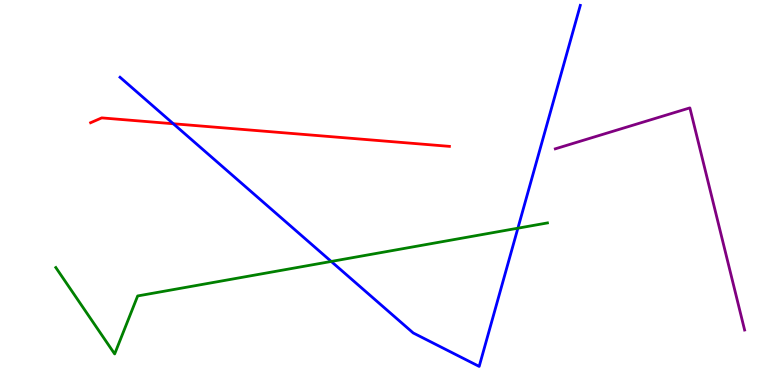[{'lines': ['blue', 'red'], 'intersections': [{'x': 2.24, 'y': 6.79}]}, {'lines': ['green', 'red'], 'intersections': []}, {'lines': ['purple', 'red'], 'intersections': []}, {'lines': ['blue', 'green'], 'intersections': [{'x': 4.27, 'y': 3.21}, {'x': 6.68, 'y': 4.07}]}, {'lines': ['blue', 'purple'], 'intersections': []}, {'lines': ['green', 'purple'], 'intersections': []}]